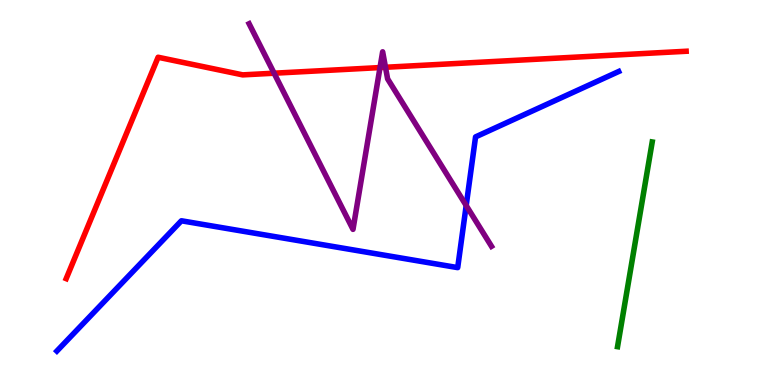[{'lines': ['blue', 'red'], 'intersections': []}, {'lines': ['green', 'red'], 'intersections': []}, {'lines': ['purple', 'red'], 'intersections': [{'x': 3.54, 'y': 8.1}, {'x': 4.9, 'y': 8.25}, {'x': 4.97, 'y': 8.25}]}, {'lines': ['blue', 'green'], 'intersections': []}, {'lines': ['blue', 'purple'], 'intersections': [{'x': 6.02, 'y': 4.66}]}, {'lines': ['green', 'purple'], 'intersections': []}]